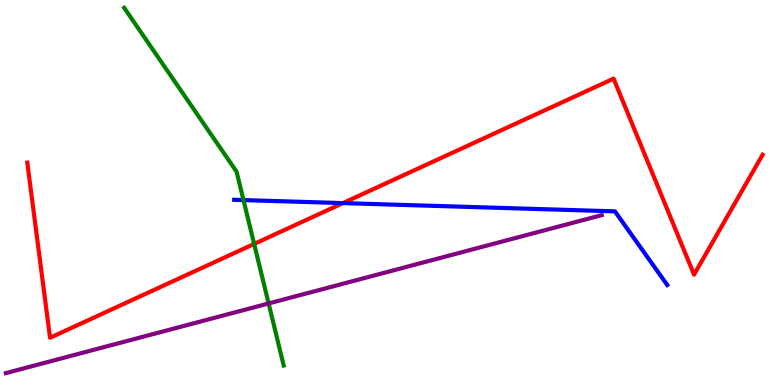[{'lines': ['blue', 'red'], 'intersections': [{'x': 4.42, 'y': 4.72}]}, {'lines': ['green', 'red'], 'intersections': [{'x': 3.28, 'y': 3.66}]}, {'lines': ['purple', 'red'], 'intersections': []}, {'lines': ['blue', 'green'], 'intersections': [{'x': 3.14, 'y': 4.8}]}, {'lines': ['blue', 'purple'], 'intersections': []}, {'lines': ['green', 'purple'], 'intersections': [{'x': 3.47, 'y': 2.12}]}]